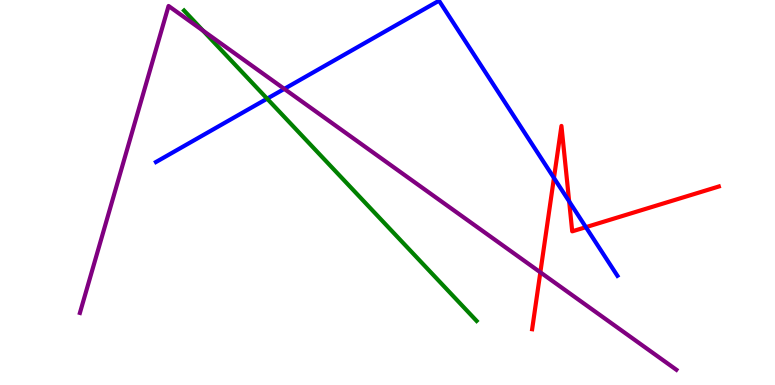[{'lines': ['blue', 'red'], 'intersections': [{'x': 7.15, 'y': 5.38}, {'x': 7.34, 'y': 4.77}, {'x': 7.56, 'y': 4.1}]}, {'lines': ['green', 'red'], 'intersections': []}, {'lines': ['purple', 'red'], 'intersections': [{'x': 6.97, 'y': 2.93}]}, {'lines': ['blue', 'green'], 'intersections': [{'x': 3.45, 'y': 7.44}]}, {'lines': ['blue', 'purple'], 'intersections': [{'x': 3.67, 'y': 7.69}]}, {'lines': ['green', 'purple'], 'intersections': [{'x': 2.62, 'y': 9.2}]}]